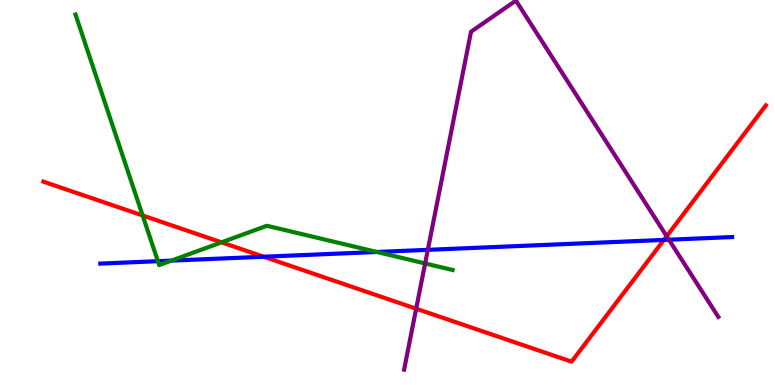[{'lines': ['blue', 'red'], 'intersections': [{'x': 3.4, 'y': 3.33}, {'x': 8.57, 'y': 3.77}]}, {'lines': ['green', 'red'], 'intersections': [{'x': 1.84, 'y': 4.4}, {'x': 2.86, 'y': 3.71}]}, {'lines': ['purple', 'red'], 'intersections': [{'x': 5.37, 'y': 1.98}, {'x': 8.6, 'y': 3.86}]}, {'lines': ['blue', 'green'], 'intersections': [{'x': 2.04, 'y': 3.22}, {'x': 2.21, 'y': 3.23}, {'x': 4.86, 'y': 3.46}]}, {'lines': ['blue', 'purple'], 'intersections': [{'x': 5.52, 'y': 3.51}, {'x': 8.63, 'y': 3.77}]}, {'lines': ['green', 'purple'], 'intersections': [{'x': 5.49, 'y': 3.16}]}]